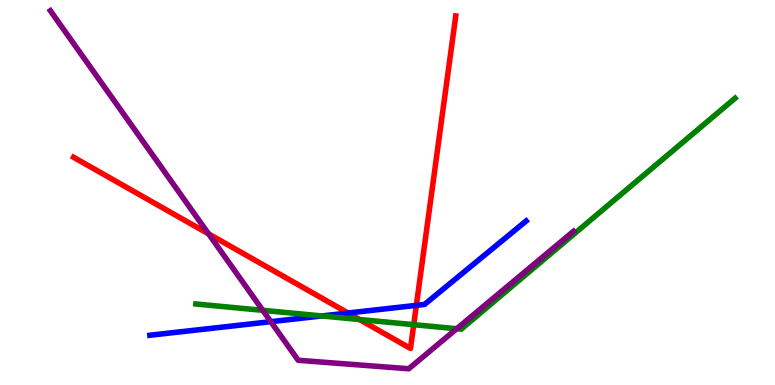[{'lines': ['blue', 'red'], 'intersections': [{'x': 4.49, 'y': 1.87}, {'x': 5.37, 'y': 2.07}]}, {'lines': ['green', 'red'], 'intersections': [{'x': 4.64, 'y': 1.7}, {'x': 5.34, 'y': 1.57}]}, {'lines': ['purple', 'red'], 'intersections': [{'x': 2.69, 'y': 3.93}]}, {'lines': ['blue', 'green'], 'intersections': [{'x': 4.15, 'y': 1.79}]}, {'lines': ['blue', 'purple'], 'intersections': [{'x': 3.49, 'y': 1.64}]}, {'lines': ['green', 'purple'], 'intersections': [{'x': 3.39, 'y': 1.94}, {'x': 5.89, 'y': 1.46}]}]